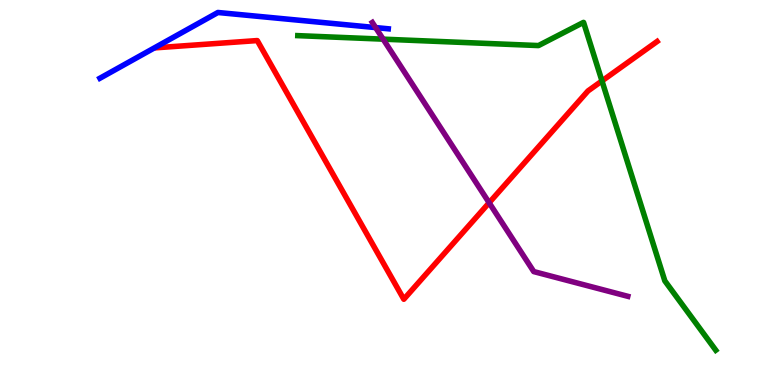[{'lines': ['blue', 'red'], 'intersections': []}, {'lines': ['green', 'red'], 'intersections': [{'x': 7.77, 'y': 7.9}]}, {'lines': ['purple', 'red'], 'intersections': [{'x': 6.31, 'y': 4.73}]}, {'lines': ['blue', 'green'], 'intersections': []}, {'lines': ['blue', 'purple'], 'intersections': [{'x': 4.85, 'y': 9.28}]}, {'lines': ['green', 'purple'], 'intersections': [{'x': 4.94, 'y': 8.98}]}]